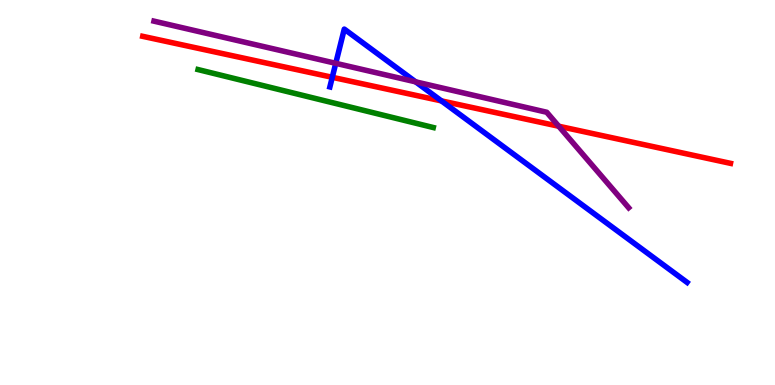[{'lines': ['blue', 'red'], 'intersections': [{'x': 4.29, 'y': 7.99}, {'x': 5.7, 'y': 7.38}]}, {'lines': ['green', 'red'], 'intersections': []}, {'lines': ['purple', 'red'], 'intersections': [{'x': 7.21, 'y': 6.72}]}, {'lines': ['blue', 'green'], 'intersections': []}, {'lines': ['blue', 'purple'], 'intersections': [{'x': 4.33, 'y': 8.36}, {'x': 5.36, 'y': 7.87}]}, {'lines': ['green', 'purple'], 'intersections': []}]